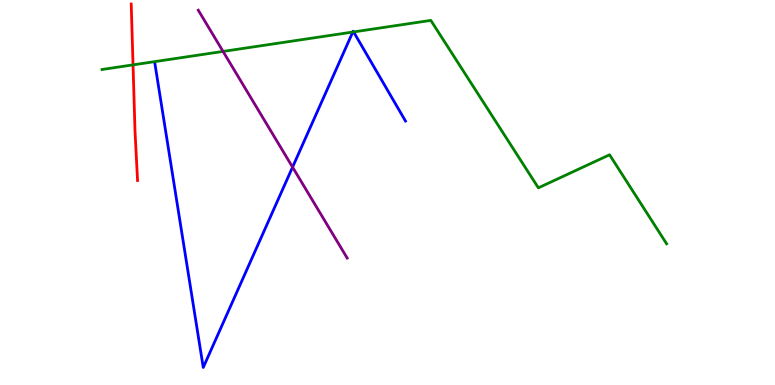[{'lines': ['blue', 'red'], 'intersections': []}, {'lines': ['green', 'red'], 'intersections': [{'x': 1.72, 'y': 8.32}]}, {'lines': ['purple', 'red'], 'intersections': []}, {'lines': ['blue', 'green'], 'intersections': [{'x': 4.55, 'y': 9.17}, {'x': 4.56, 'y': 9.17}]}, {'lines': ['blue', 'purple'], 'intersections': [{'x': 3.78, 'y': 5.66}]}, {'lines': ['green', 'purple'], 'intersections': [{'x': 2.88, 'y': 8.66}]}]